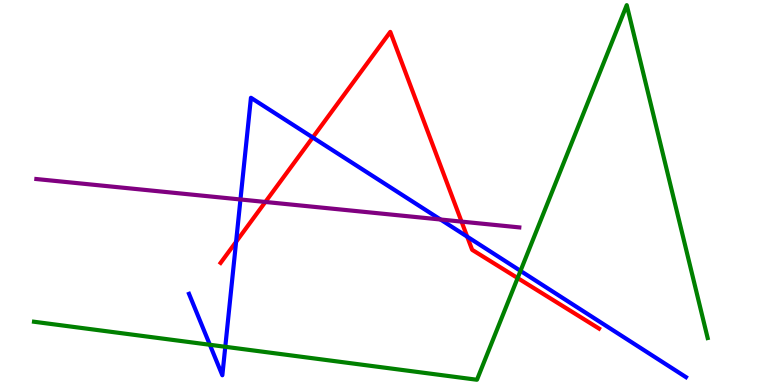[{'lines': ['blue', 'red'], 'intersections': [{'x': 3.05, 'y': 3.72}, {'x': 4.04, 'y': 6.43}, {'x': 6.03, 'y': 3.85}]}, {'lines': ['green', 'red'], 'intersections': [{'x': 6.68, 'y': 2.78}]}, {'lines': ['purple', 'red'], 'intersections': [{'x': 3.42, 'y': 4.75}, {'x': 5.96, 'y': 4.24}]}, {'lines': ['blue', 'green'], 'intersections': [{'x': 2.71, 'y': 1.04}, {'x': 2.91, 'y': 0.992}, {'x': 6.72, 'y': 2.96}]}, {'lines': ['blue', 'purple'], 'intersections': [{'x': 3.1, 'y': 4.82}, {'x': 5.68, 'y': 4.3}]}, {'lines': ['green', 'purple'], 'intersections': []}]